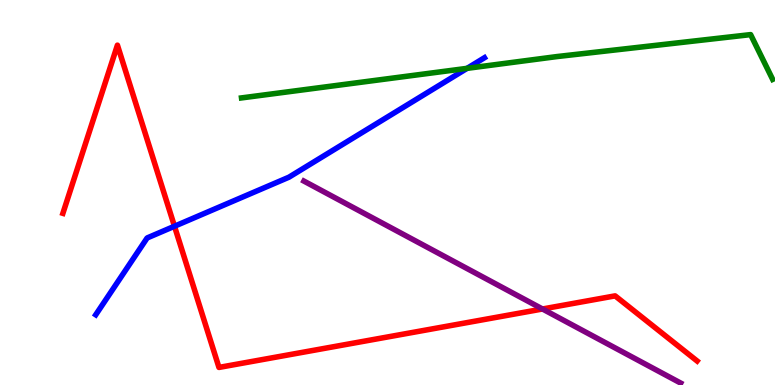[{'lines': ['blue', 'red'], 'intersections': [{'x': 2.25, 'y': 4.12}]}, {'lines': ['green', 'red'], 'intersections': []}, {'lines': ['purple', 'red'], 'intersections': [{'x': 7.0, 'y': 1.97}]}, {'lines': ['blue', 'green'], 'intersections': [{'x': 6.03, 'y': 8.22}]}, {'lines': ['blue', 'purple'], 'intersections': []}, {'lines': ['green', 'purple'], 'intersections': []}]